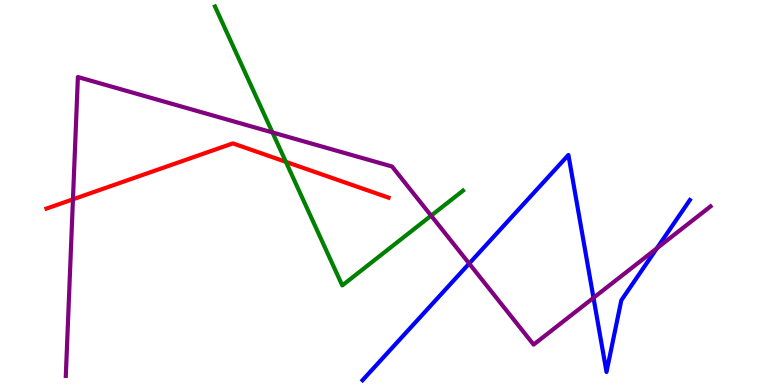[{'lines': ['blue', 'red'], 'intersections': []}, {'lines': ['green', 'red'], 'intersections': [{'x': 3.69, 'y': 5.8}]}, {'lines': ['purple', 'red'], 'intersections': [{'x': 0.941, 'y': 4.82}]}, {'lines': ['blue', 'green'], 'intersections': []}, {'lines': ['blue', 'purple'], 'intersections': [{'x': 6.05, 'y': 3.15}, {'x': 7.66, 'y': 2.26}, {'x': 8.48, 'y': 3.55}]}, {'lines': ['green', 'purple'], 'intersections': [{'x': 3.52, 'y': 6.56}, {'x': 5.56, 'y': 4.4}]}]